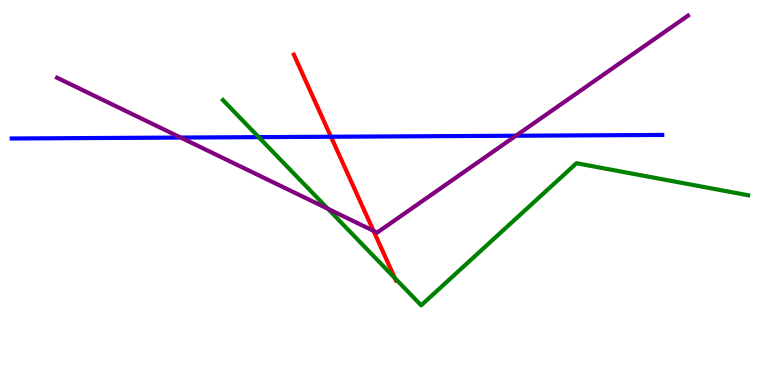[{'lines': ['blue', 'red'], 'intersections': [{'x': 4.27, 'y': 6.45}]}, {'lines': ['green', 'red'], 'intersections': [{'x': 5.1, 'y': 2.78}]}, {'lines': ['purple', 'red'], 'intersections': [{'x': 4.82, 'y': 4.0}]}, {'lines': ['blue', 'green'], 'intersections': [{'x': 3.34, 'y': 6.44}]}, {'lines': ['blue', 'purple'], 'intersections': [{'x': 2.33, 'y': 6.43}, {'x': 6.66, 'y': 6.47}]}, {'lines': ['green', 'purple'], 'intersections': [{'x': 4.23, 'y': 4.58}]}]